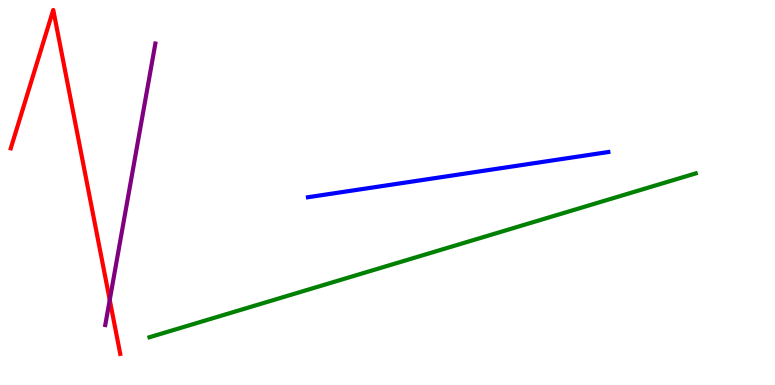[{'lines': ['blue', 'red'], 'intersections': []}, {'lines': ['green', 'red'], 'intersections': []}, {'lines': ['purple', 'red'], 'intersections': [{'x': 1.42, 'y': 2.21}]}, {'lines': ['blue', 'green'], 'intersections': []}, {'lines': ['blue', 'purple'], 'intersections': []}, {'lines': ['green', 'purple'], 'intersections': []}]